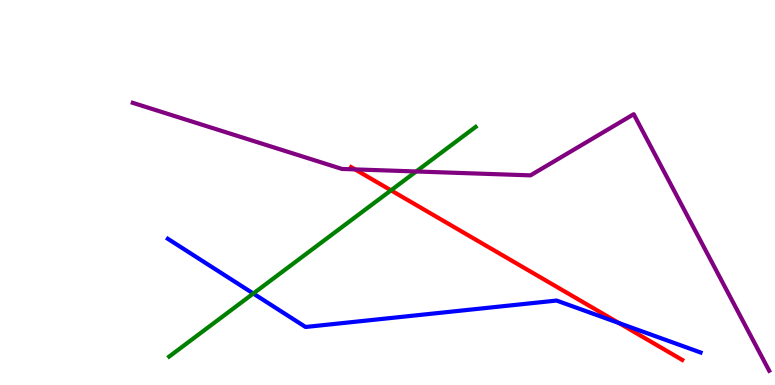[{'lines': ['blue', 'red'], 'intersections': [{'x': 7.99, 'y': 1.61}]}, {'lines': ['green', 'red'], 'intersections': [{'x': 5.05, 'y': 5.06}]}, {'lines': ['purple', 'red'], 'intersections': [{'x': 4.58, 'y': 5.6}]}, {'lines': ['blue', 'green'], 'intersections': [{'x': 3.27, 'y': 2.38}]}, {'lines': ['blue', 'purple'], 'intersections': []}, {'lines': ['green', 'purple'], 'intersections': [{'x': 5.37, 'y': 5.55}]}]